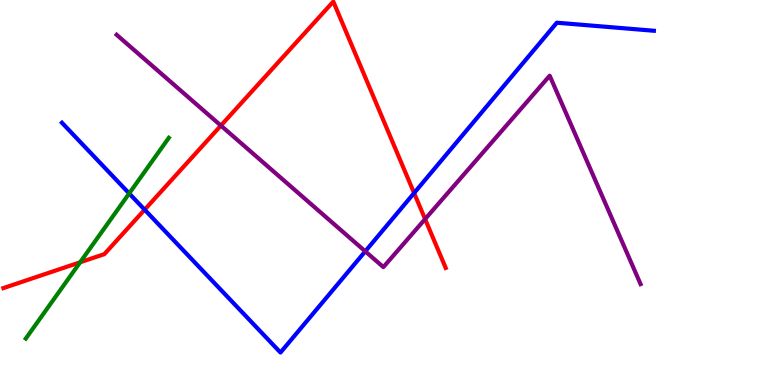[{'lines': ['blue', 'red'], 'intersections': [{'x': 1.87, 'y': 4.55}, {'x': 5.34, 'y': 4.99}]}, {'lines': ['green', 'red'], 'intersections': [{'x': 1.03, 'y': 3.19}]}, {'lines': ['purple', 'red'], 'intersections': [{'x': 2.85, 'y': 6.74}, {'x': 5.49, 'y': 4.31}]}, {'lines': ['blue', 'green'], 'intersections': [{'x': 1.67, 'y': 4.98}]}, {'lines': ['blue', 'purple'], 'intersections': [{'x': 4.71, 'y': 3.47}]}, {'lines': ['green', 'purple'], 'intersections': []}]